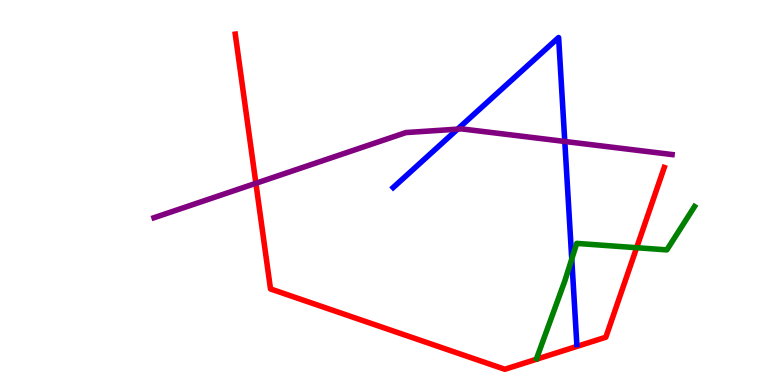[{'lines': ['blue', 'red'], 'intersections': []}, {'lines': ['green', 'red'], 'intersections': [{'x': 8.21, 'y': 3.57}]}, {'lines': ['purple', 'red'], 'intersections': [{'x': 3.3, 'y': 5.24}]}, {'lines': ['blue', 'green'], 'intersections': [{'x': 7.38, 'y': 3.27}]}, {'lines': ['blue', 'purple'], 'intersections': [{'x': 5.9, 'y': 6.65}, {'x': 7.29, 'y': 6.33}]}, {'lines': ['green', 'purple'], 'intersections': []}]